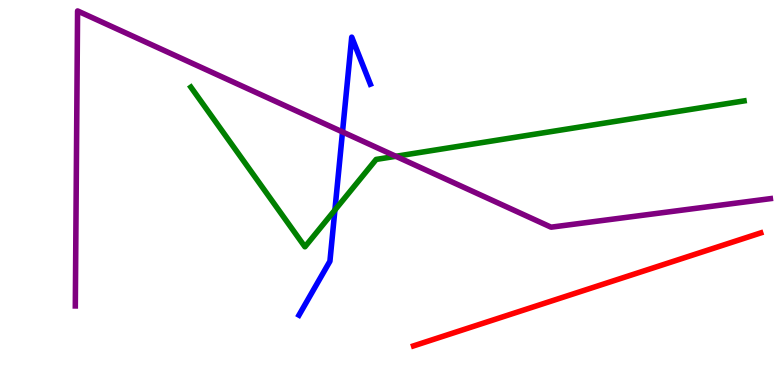[{'lines': ['blue', 'red'], 'intersections': []}, {'lines': ['green', 'red'], 'intersections': []}, {'lines': ['purple', 'red'], 'intersections': []}, {'lines': ['blue', 'green'], 'intersections': [{'x': 4.32, 'y': 4.54}]}, {'lines': ['blue', 'purple'], 'intersections': [{'x': 4.42, 'y': 6.57}]}, {'lines': ['green', 'purple'], 'intersections': [{'x': 5.11, 'y': 5.94}]}]